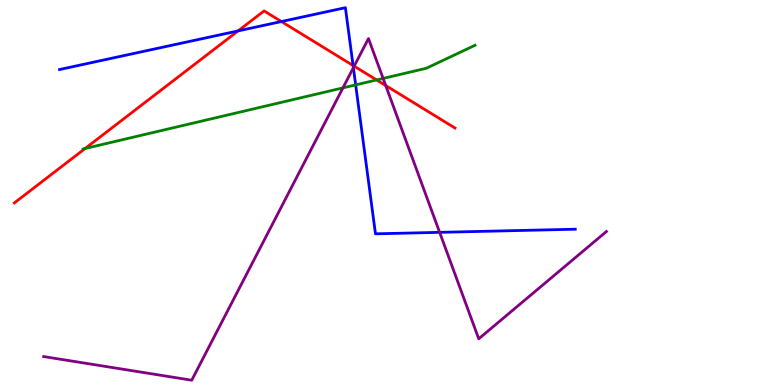[{'lines': ['blue', 'red'], 'intersections': [{'x': 3.07, 'y': 9.2}, {'x': 3.63, 'y': 9.44}, {'x': 4.56, 'y': 8.3}]}, {'lines': ['green', 'red'], 'intersections': [{'x': 1.1, 'y': 6.14}, {'x': 4.86, 'y': 7.92}]}, {'lines': ['purple', 'red'], 'intersections': [{'x': 4.57, 'y': 8.28}, {'x': 4.98, 'y': 7.78}]}, {'lines': ['blue', 'green'], 'intersections': [{'x': 4.59, 'y': 7.8}]}, {'lines': ['blue', 'purple'], 'intersections': [{'x': 4.56, 'y': 8.24}, {'x': 5.67, 'y': 3.97}]}, {'lines': ['green', 'purple'], 'intersections': [{'x': 4.43, 'y': 7.72}, {'x': 4.94, 'y': 7.96}]}]